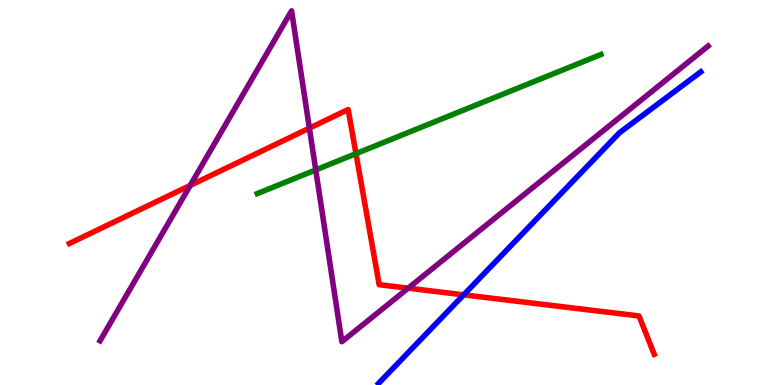[{'lines': ['blue', 'red'], 'intersections': [{'x': 5.98, 'y': 2.34}]}, {'lines': ['green', 'red'], 'intersections': [{'x': 4.59, 'y': 6.01}]}, {'lines': ['purple', 'red'], 'intersections': [{'x': 2.45, 'y': 5.18}, {'x': 3.99, 'y': 6.67}, {'x': 5.27, 'y': 2.52}]}, {'lines': ['blue', 'green'], 'intersections': []}, {'lines': ['blue', 'purple'], 'intersections': []}, {'lines': ['green', 'purple'], 'intersections': [{'x': 4.07, 'y': 5.59}]}]